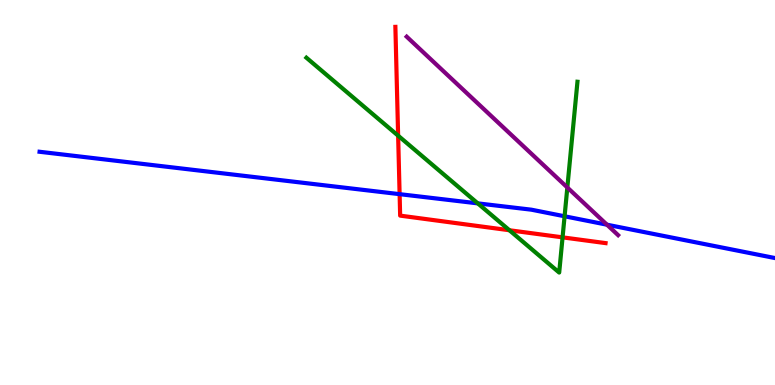[{'lines': ['blue', 'red'], 'intersections': [{'x': 5.16, 'y': 4.96}]}, {'lines': ['green', 'red'], 'intersections': [{'x': 5.14, 'y': 6.48}, {'x': 6.57, 'y': 4.02}, {'x': 7.26, 'y': 3.83}]}, {'lines': ['purple', 'red'], 'intersections': []}, {'lines': ['blue', 'green'], 'intersections': [{'x': 6.16, 'y': 4.72}, {'x': 7.28, 'y': 4.38}]}, {'lines': ['blue', 'purple'], 'intersections': [{'x': 7.83, 'y': 4.16}]}, {'lines': ['green', 'purple'], 'intersections': [{'x': 7.32, 'y': 5.13}]}]